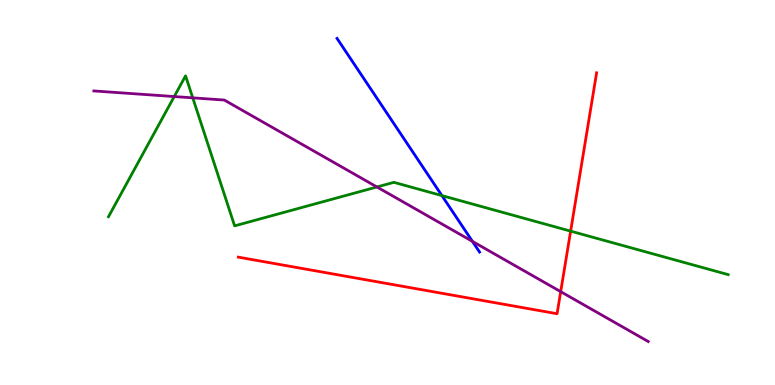[{'lines': ['blue', 'red'], 'intersections': []}, {'lines': ['green', 'red'], 'intersections': [{'x': 7.36, 'y': 4.0}]}, {'lines': ['purple', 'red'], 'intersections': [{'x': 7.23, 'y': 2.42}]}, {'lines': ['blue', 'green'], 'intersections': [{'x': 5.7, 'y': 4.92}]}, {'lines': ['blue', 'purple'], 'intersections': [{'x': 6.1, 'y': 3.73}]}, {'lines': ['green', 'purple'], 'intersections': [{'x': 2.25, 'y': 7.49}, {'x': 2.49, 'y': 7.46}, {'x': 4.86, 'y': 5.14}]}]